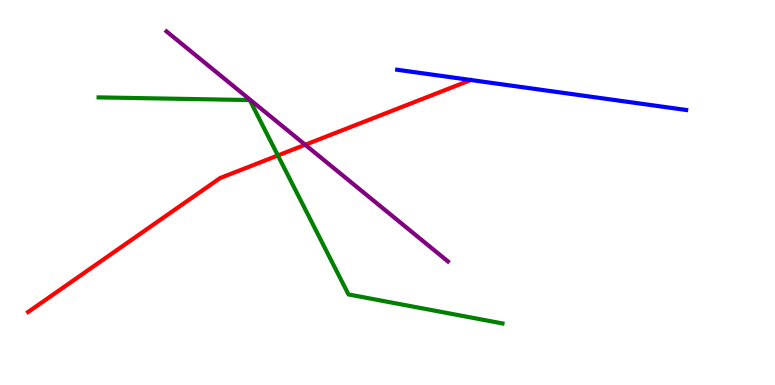[{'lines': ['blue', 'red'], 'intersections': []}, {'lines': ['green', 'red'], 'intersections': [{'x': 3.59, 'y': 5.96}]}, {'lines': ['purple', 'red'], 'intersections': [{'x': 3.94, 'y': 6.24}]}, {'lines': ['blue', 'green'], 'intersections': []}, {'lines': ['blue', 'purple'], 'intersections': []}, {'lines': ['green', 'purple'], 'intersections': []}]